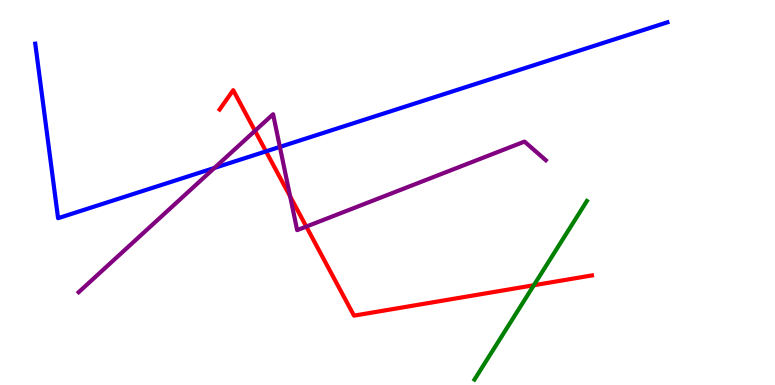[{'lines': ['blue', 'red'], 'intersections': [{'x': 3.43, 'y': 6.07}]}, {'lines': ['green', 'red'], 'intersections': [{'x': 6.89, 'y': 2.59}]}, {'lines': ['purple', 'red'], 'intersections': [{'x': 3.29, 'y': 6.6}, {'x': 3.74, 'y': 4.9}, {'x': 3.95, 'y': 4.11}]}, {'lines': ['blue', 'green'], 'intersections': []}, {'lines': ['blue', 'purple'], 'intersections': [{'x': 2.77, 'y': 5.64}, {'x': 3.61, 'y': 6.18}]}, {'lines': ['green', 'purple'], 'intersections': []}]